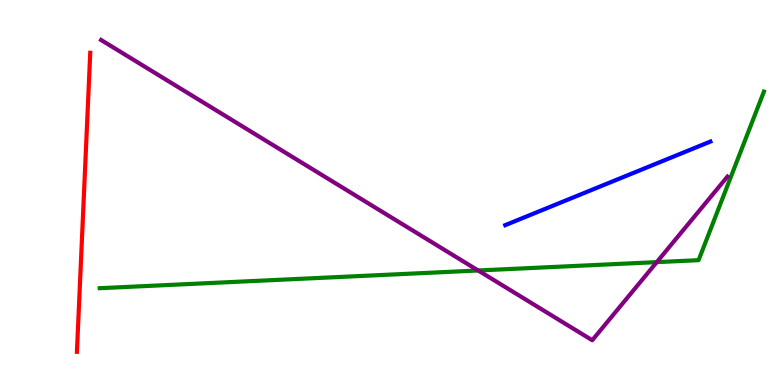[{'lines': ['blue', 'red'], 'intersections': []}, {'lines': ['green', 'red'], 'intersections': []}, {'lines': ['purple', 'red'], 'intersections': []}, {'lines': ['blue', 'green'], 'intersections': []}, {'lines': ['blue', 'purple'], 'intersections': []}, {'lines': ['green', 'purple'], 'intersections': [{'x': 6.17, 'y': 2.97}, {'x': 8.47, 'y': 3.19}]}]